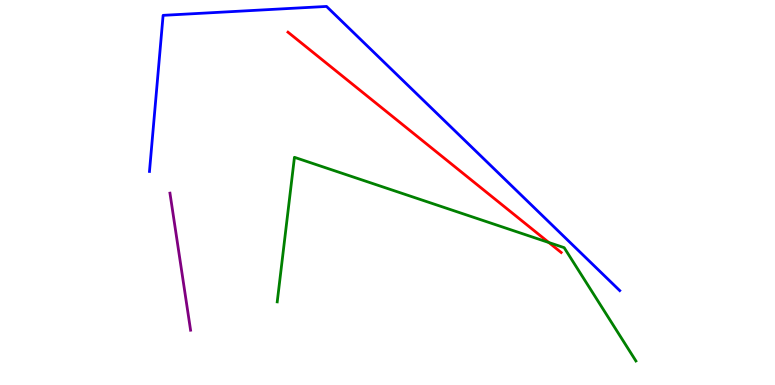[{'lines': ['blue', 'red'], 'intersections': []}, {'lines': ['green', 'red'], 'intersections': [{'x': 7.08, 'y': 3.7}]}, {'lines': ['purple', 'red'], 'intersections': []}, {'lines': ['blue', 'green'], 'intersections': []}, {'lines': ['blue', 'purple'], 'intersections': []}, {'lines': ['green', 'purple'], 'intersections': []}]